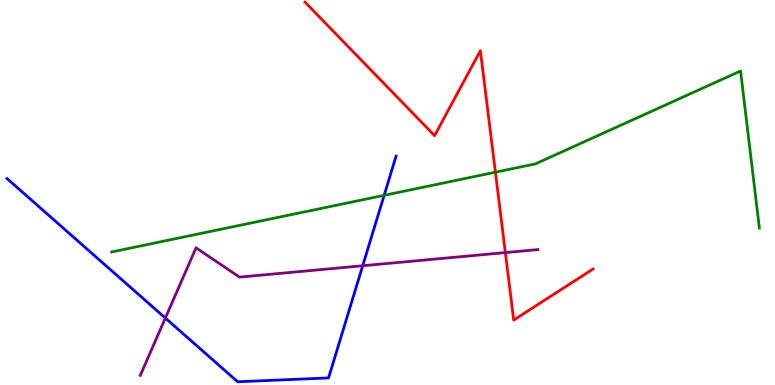[{'lines': ['blue', 'red'], 'intersections': []}, {'lines': ['green', 'red'], 'intersections': [{'x': 6.39, 'y': 5.53}]}, {'lines': ['purple', 'red'], 'intersections': [{'x': 6.52, 'y': 3.44}]}, {'lines': ['blue', 'green'], 'intersections': [{'x': 4.96, 'y': 4.93}]}, {'lines': ['blue', 'purple'], 'intersections': [{'x': 2.13, 'y': 1.74}, {'x': 4.68, 'y': 3.1}]}, {'lines': ['green', 'purple'], 'intersections': []}]